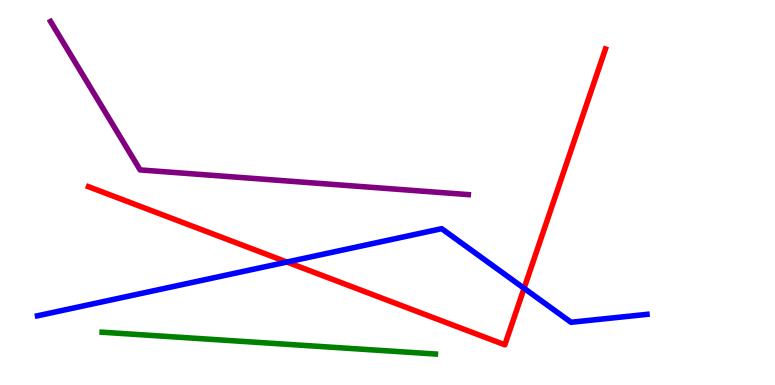[{'lines': ['blue', 'red'], 'intersections': [{'x': 3.7, 'y': 3.19}, {'x': 6.76, 'y': 2.51}]}, {'lines': ['green', 'red'], 'intersections': []}, {'lines': ['purple', 'red'], 'intersections': []}, {'lines': ['blue', 'green'], 'intersections': []}, {'lines': ['blue', 'purple'], 'intersections': []}, {'lines': ['green', 'purple'], 'intersections': []}]